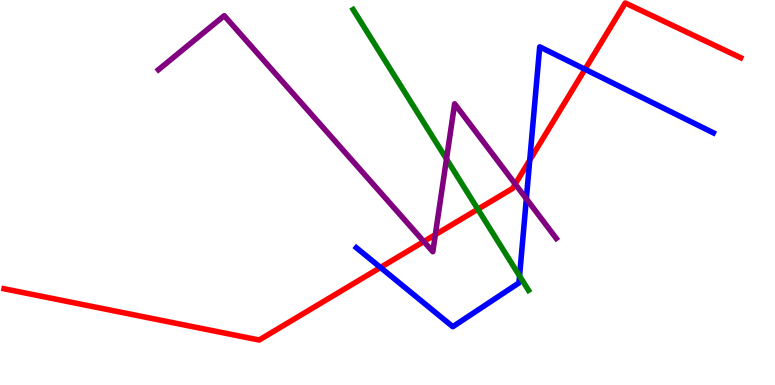[{'lines': ['blue', 'red'], 'intersections': [{'x': 4.91, 'y': 3.05}, {'x': 6.84, 'y': 5.84}, {'x': 7.55, 'y': 8.2}]}, {'lines': ['green', 'red'], 'intersections': [{'x': 6.17, 'y': 4.57}]}, {'lines': ['purple', 'red'], 'intersections': [{'x': 5.47, 'y': 3.73}, {'x': 5.62, 'y': 3.91}, {'x': 6.65, 'y': 5.22}]}, {'lines': ['blue', 'green'], 'intersections': [{'x': 6.7, 'y': 2.83}]}, {'lines': ['blue', 'purple'], 'intersections': [{'x': 6.79, 'y': 4.84}]}, {'lines': ['green', 'purple'], 'intersections': [{'x': 5.76, 'y': 5.87}]}]